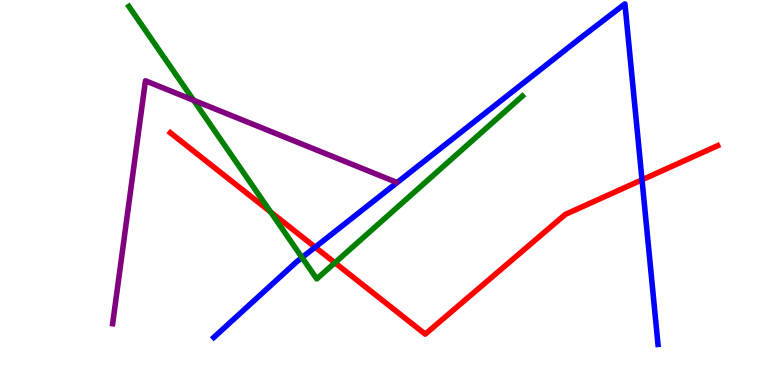[{'lines': ['blue', 'red'], 'intersections': [{'x': 4.07, 'y': 3.58}, {'x': 8.28, 'y': 5.33}]}, {'lines': ['green', 'red'], 'intersections': [{'x': 3.49, 'y': 4.49}, {'x': 4.32, 'y': 3.18}]}, {'lines': ['purple', 'red'], 'intersections': []}, {'lines': ['blue', 'green'], 'intersections': [{'x': 3.9, 'y': 3.31}]}, {'lines': ['blue', 'purple'], 'intersections': []}, {'lines': ['green', 'purple'], 'intersections': [{'x': 2.5, 'y': 7.4}]}]